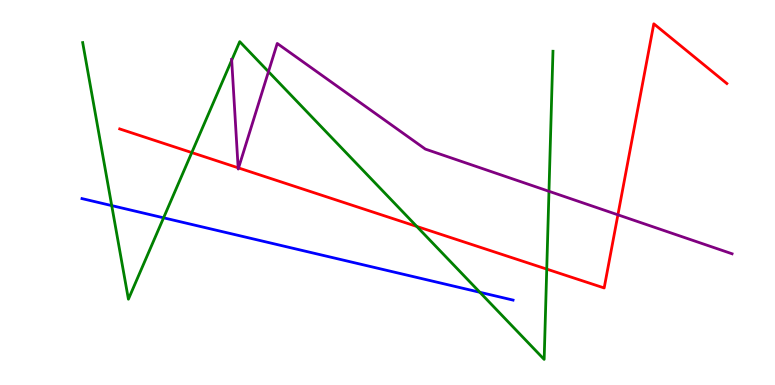[{'lines': ['blue', 'red'], 'intersections': []}, {'lines': ['green', 'red'], 'intersections': [{'x': 2.47, 'y': 6.04}, {'x': 5.38, 'y': 4.12}, {'x': 7.05, 'y': 3.01}]}, {'lines': ['purple', 'red'], 'intersections': [{'x': 3.07, 'y': 5.64}, {'x': 3.08, 'y': 5.64}, {'x': 7.97, 'y': 4.42}]}, {'lines': ['blue', 'green'], 'intersections': [{'x': 1.44, 'y': 4.66}, {'x': 2.11, 'y': 4.34}, {'x': 6.19, 'y': 2.41}]}, {'lines': ['blue', 'purple'], 'intersections': []}, {'lines': ['green', 'purple'], 'intersections': [{'x': 2.99, 'y': 8.44}, {'x': 3.46, 'y': 8.14}, {'x': 7.08, 'y': 5.03}]}]